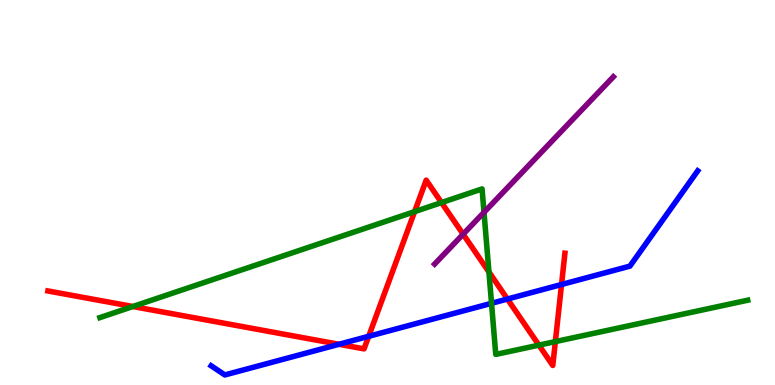[{'lines': ['blue', 'red'], 'intersections': [{'x': 4.37, 'y': 1.06}, {'x': 4.76, 'y': 1.26}, {'x': 6.55, 'y': 2.23}, {'x': 7.25, 'y': 2.61}]}, {'lines': ['green', 'red'], 'intersections': [{'x': 1.71, 'y': 2.04}, {'x': 5.35, 'y': 4.5}, {'x': 5.7, 'y': 4.74}, {'x': 6.31, 'y': 2.94}, {'x': 6.95, 'y': 1.04}, {'x': 7.17, 'y': 1.13}]}, {'lines': ['purple', 'red'], 'intersections': [{'x': 5.98, 'y': 3.92}]}, {'lines': ['blue', 'green'], 'intersections': [{'x': 6.34, 'y': 2.12}]}, {'lines': ['blue', 'purple'], 'intersections': []}, {'lines': ['green', 'purple'], 'intersections': [{'x': 6.25, 'y': 4.48}]}]